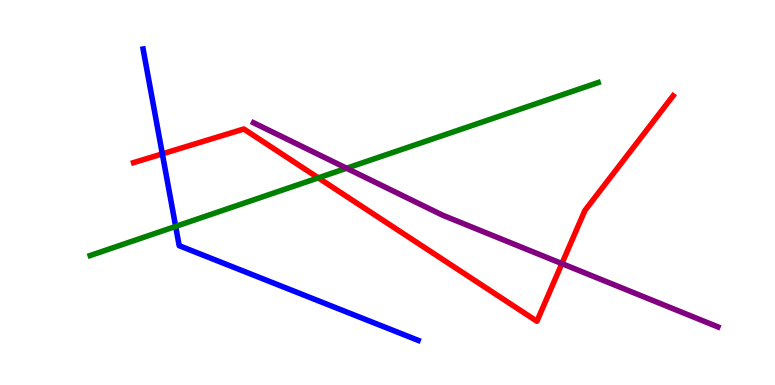[{'lines': ['blue', 'red'], 'intersections': [{'x': 2.09, 'y': 6.0}]}, {'lines': ['green', 'red'], 'intersections': [{'x': 4.11, 'y': 5.38}]}, {'lines': ['purple', 'red'], 'intersections': [{'x': 7.25, 'y': 3.15}]}, {'lines': ['blue', 'green'], 'intersections': [{'x': 2.27, 'y': 4.12}]}, {'lines': ['blue', 'purple'], 'intersections': []}, {'lines': ['green', 'purple'], 'intersections': [{'x': 4.47, 'y': 5.63}]}]